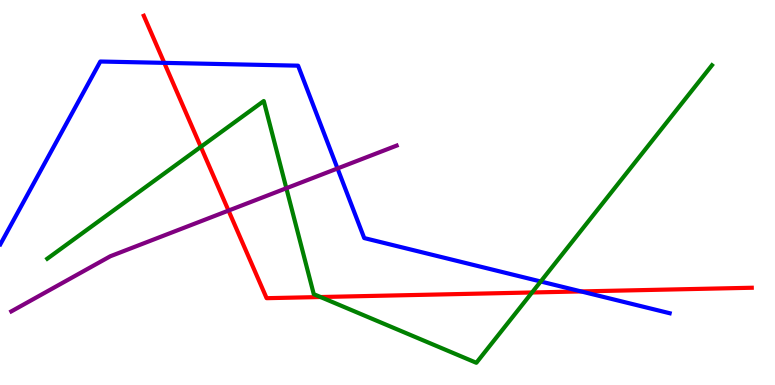[{'lines': ['blue', 'red'], 'intersections': [{'x': 2.12, 'y': 8.37}, {'x': 7.5, 'y': 2.43}]}, {'lines': ['green', 'red'], 'intersections': [{'x': 2.59, 'y': 6.19}, {'x': 4.14, 'y': 2.28}, {'x': 6.86, 'y': 2.4}]}, {'lines': ['purple', 'red'], 'intersections': [{'x': 2.95, 'y': 4.53}]}, {'lines': ['blue', 'green'], 'intersections': [{'x': 6.98, 'y': 2.69}]}, {'lines': ['blue', 'purple'], 'intersections': [{'x': 4.36, 'y': 5.62}]}, {'lines': ['green', 'purple'], 'intersections': [{'x': 3.69, 'y': 5.11}]}]